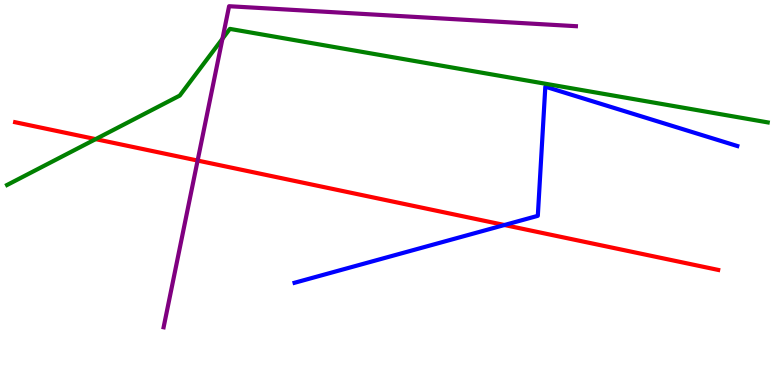[{'lines': ['blue', 'red'], 'intersections': [{'x': 6.51, 'y': 4.16}]}, {'lines': ['green', 'red'], 'intersections': [{'x': 1.23, 'y': 6.39}]}, {'lines': ['purple', 'red'], 'intersections': [{'x': 2.55, 'y': 5.83}]}, {'lines': ['blue', 'green'], 'intersections': []}, {'lines': ['blue', 'purple'], 'intersections': []}, {'lines': ['green', 'purple'], 'intersections': [{'x': 2.87, 'y': 8.99}]}]